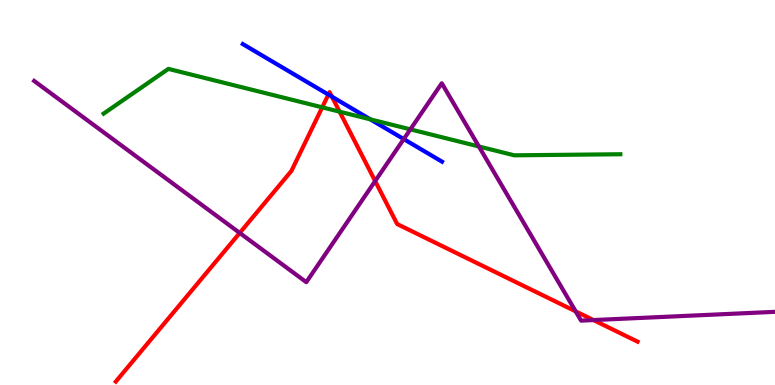[{'lines': ['blue', 'red'], 'intersections': [{'x': 4.24, 'y': 7.54}, {'x': 4.28, 'y': 7.49}]}, {'lines': ['green', 'red'], 'intersections': [{'x': 4.16, 'y': 7.21}, {'x': 4.38, 'y': 7.1}]}, {'lines': ['purple', 'red'], 'intersections': [{'x': 3.09, 'y': 3.95}, {'x': 4.84, 'y': 5.3}, {'x': 7.43, 'y': 1.91}, {'x': 7.66, 'y': 1.69}]}, {'lines': ['blue', 'green'], 'intersections': [{'x': 4.78, 'y': 6.9}]}, {'lines': ['blue', 'purple'], 'intersections': [{'x': 5.21, 'y': 6.39}]}, {'lines': ['green', 'purple'], 'intersections': [{'x': 5.3, 'y': 6.64}, {'x': 6.18, 'y': 6.2}]}]